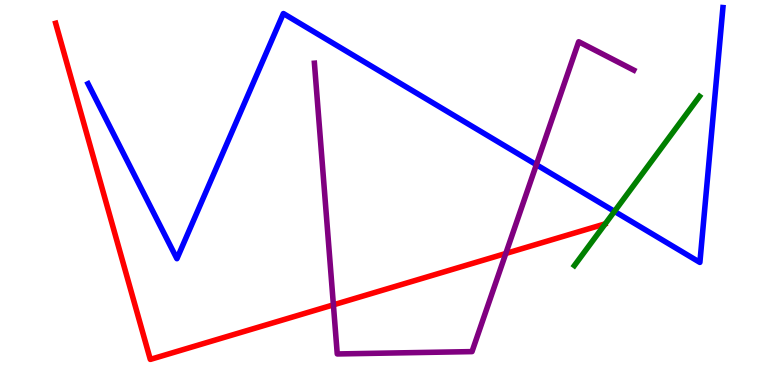[{'lines': ['blue', 'red'], 'intersections': []}, {'lines': ['green', 'red'], 'intersections': []}, {'lines': ['purple', 'red'], 'intersections': [{'x': 4.3, 'y': 2.08}, {'x': 6.53, 'y': 3.42}]}, {'lines': ['blue', 'green'], 'intersections': [{'x': 7.93, 'y': 4.51}]}, {'lines': ['blue', 'purple'], 'intersections': [{'x': 6.92, 'y': 5.72}]}, {'lines': ['green', 'purple'], 'intersections': []}]